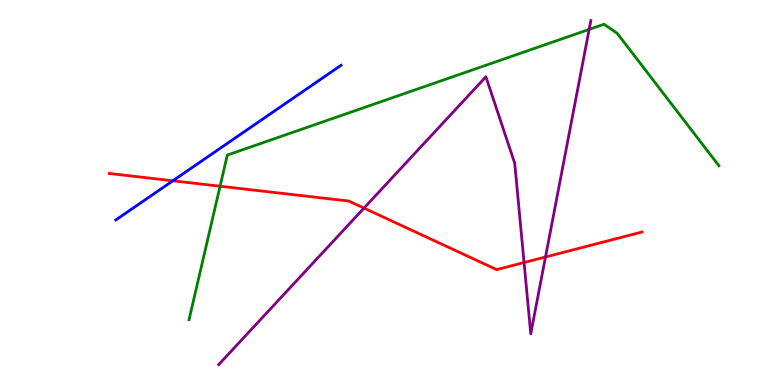[{'lines': ['blue', 'red'], 'intersections': [{'x': 2.23, 'y': 5.3}]}, {'lines': ['green', 'red'], 'intersections': [{'x': 2.84, 'y': 5.16}]}, {'lines': ['purple', 'red'], 'intersections': [{'x': 4.7, 'y': 4.59}, {'x': 6.76, 'y': 3.18}, {'x': 7.04, 'y': 3.33}]}, {'lines': ['blue', 'green'], 'intersections': []}, {'lines': ['blue', 'purple'], 'intersections': []}, {'lines': ['green', 'purple'], 'intersections': [{'x': 7.6, 'y': 9.24}]}]